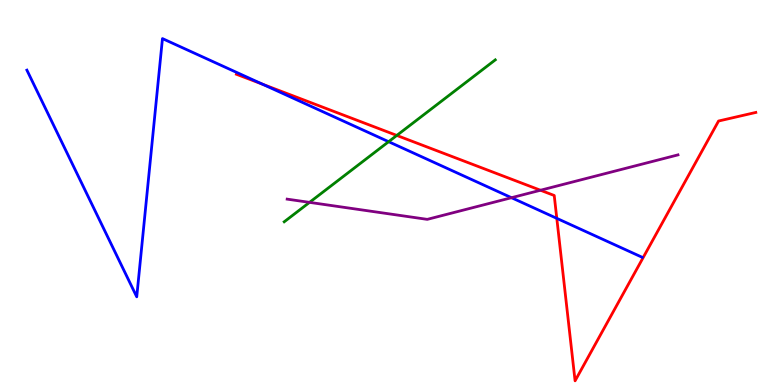[{'lines': ['blue', 'red'], 'intersections': [{'x': 3.39, 'y': 7.81}, {'x': 7.18, 'y': 4.33}]}, {'lines': ['green', 'red'], 'intersections': [{'x': 5.12, 'y': 6.48}]}, {'lines': ['purple', 'red'], 'intersections': [{'x': 6.97, 'y': 5.06}]}, {'lines': ['blue', 'green'], 'intersections': [{'x': 5.01, 'y': 6.32}]}, {'lines': ['blue', 'purple'], 'intersections': [{'x': 6.6, 'y': 4.86}]}, {'lines': ['green', 'purple'], 'intersections': [{'x': 3.99, 'y': 4.74}]}]